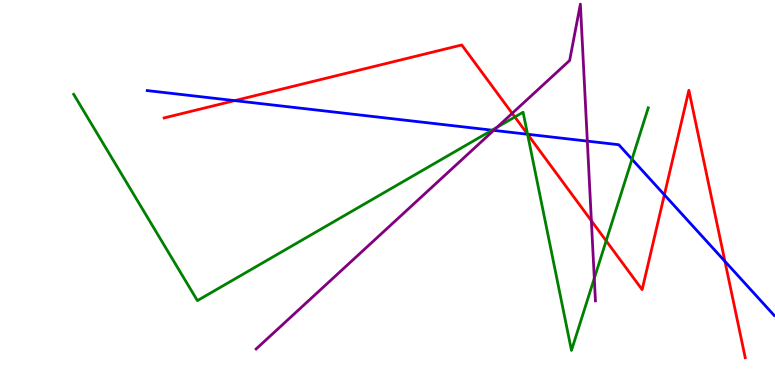[{'lines': ['blue', 'red'], 'intersections': [{'x': 3.03, 'y': 7.39}, {'x': 6.81, 'y': 6.51}, {'x': 8.57, 'y': 4.94}, {'x': 9.35, 'y': 3.21}]}, {'lines': ['green', 'red'], 'intersections': [{'x': 6.64, 'y': 6.96}, {'x': 6.81, 'y': 6.51}, {'x': 7.82, 'y': 3.74}]}, {'lines': ['purple', 'red'], 'intersections': [{'x': 6.61, 'y': 7.06}, {'x': 7.63, 'y': 4.27}]}, {'lines': ['blue', 'green'], 'intersections': [{'x': 6.35, 'y': 6.62}, {'x': 6.81, 'y': 6.51}, {'x': 8.15, 'y': 5.86}]}, {'lines': ['blue', 'purple'], 'intersections': [{'x': 6.37, 'y': 6.61}, {'x': 7.58, 'y': 6.33}]}, {'lines': ['green', 'purple'], 'intersections': [{'x': 6.41, 'y': 6.69}, {'x': 7.67, 'y': 2.77}]}]